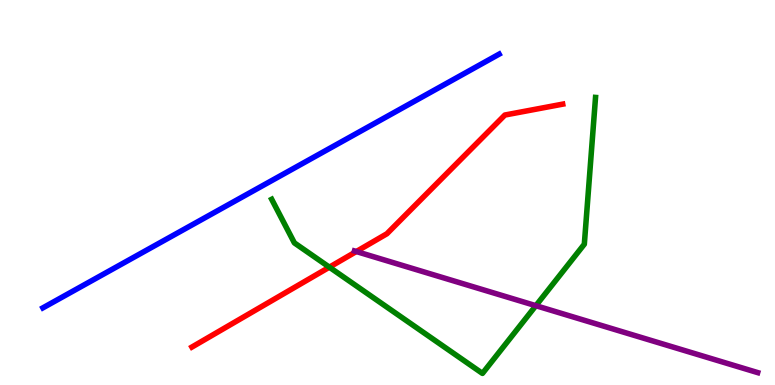[{'lines': ['blue', 'red'], 'intersections': []}, {'lines': ['green', 'red'], 'intersections': [{'x': 4.25, 'y': 3.06}]}, {'lines': ['purple', 'red'], 'intersections': [{'x': 4.6, 'y': 3.47}]}, {'lines': ['blue', 'green'], 'intersections': []}, {'lines': ['blue', 'purple'], 'intersections': []}, {'lines': ['green', 'purple'], 'intersections': [{'x': 6.91, 'y': 2.06}]}]